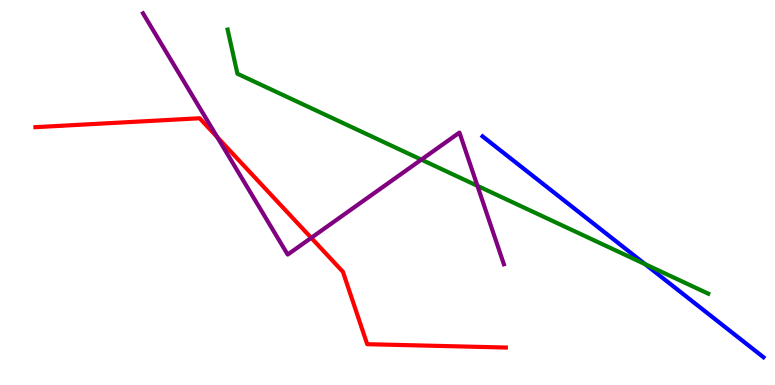[{'lines': ['blue', 'red'], 'intersections': []}, {'lines': ['green', 'red'], 'intersections': []}, {'lines': ['purple', 'red'], 'intersections': [{'x': 2.8, 'y': 6.44}, {'x': 4.02, 'y': 3.82}]}, {'lines': ['blue', 'green'], 'intersections': [{'x': 8.32, 'y': 3.14}]}, {'lines': ['blue', 'purple'], 'intersections': []}, {'lines': ['green', 'purple'], 'intersections': [{'x': 5.44, 'y': 5.85}, {'x': 6.16, 'y': 5.17}]}]